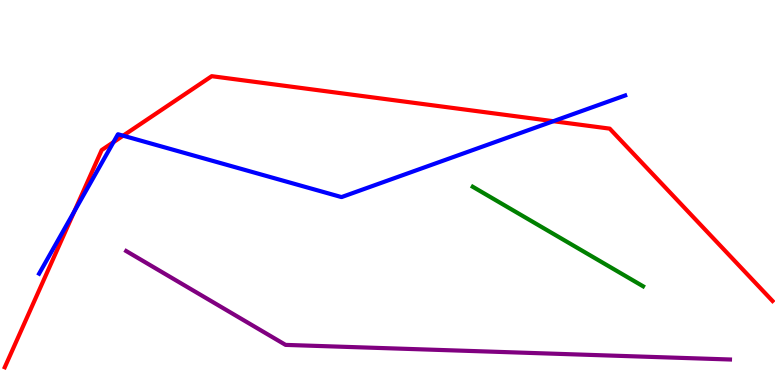[{'lines': ['blue', 'red'], 'intersections': [{'x': 0.96, 'y': 4.51}, {'x': 1.46, 'y': 6.31}, {'x': 1.59, 'y': 6.48}, {'x': 7.14, 'y': 6.85}]}, {'lines': ['green', 'red'], 'intersections': []}, {'lines': ['purple', 'red'], 'intersections': []}, {'lines': ['blue', 'green'], 'intersections': []}, {'lines': ['blue', 'purple'], 'intersections': []}, {'lines': ['green', 'purple'], 'intersections': []}]